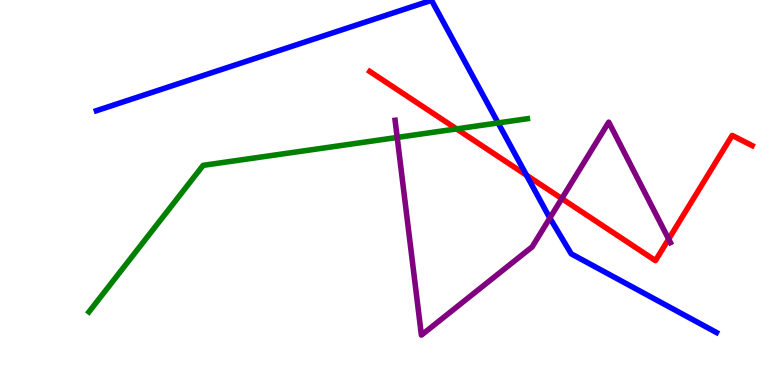[{'lines': ['blue', 'red'], 'intersections': [{'x': 6.79, 'y': 5.45}]}, {'lines': ['green', 'red'], 'intersections': [{'x': 5.89, 'y': 6.65}]}, {'lines': ['purple', 'red'], 'intersections': [{'x': 7.25, 'y': 4.84}, {'x': 8.63, 'y': 3.79}]}, {'lines': ['blue', 'green'], 'intersections': [{'x': 6.43, 'y': 6.81}]}, {'lines': ['blue', 'purple'], 'intersections': [{'x': 7.1, 'y': 4.34}]}, {'lines': ['green', 'purple'], 'intersections': [{'x': 5.13, 'y': 6.43}]}]